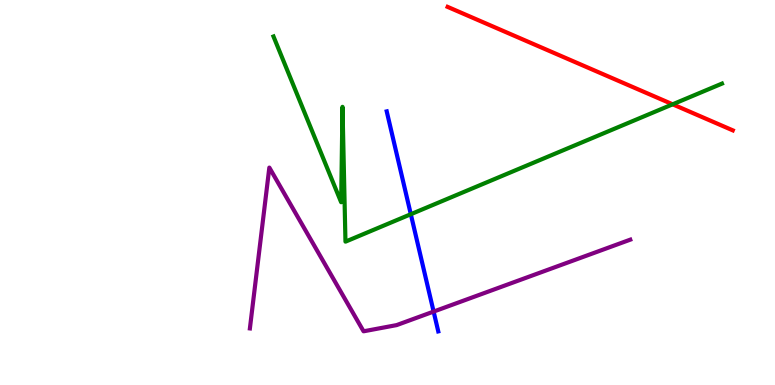[{'lines': ['blue', 'red'], 'intersections': []}, {'lines': ['green', 'red'], 'intersections': [{'x': 8.68, 'y': 7.29}]}, {'lines': ['purple', 'red'], 'intersections': []}, {'lines': ['blue', 'green'], 'intersections': [{'x': 5.3, 'y': 4.44}]}, {'lines': ['blue', 'purple'], 'intersections': [{'x': 5.6, 'y': 1.91}]}, {'lines': ['green', 'purple'], 'intersections': []}]